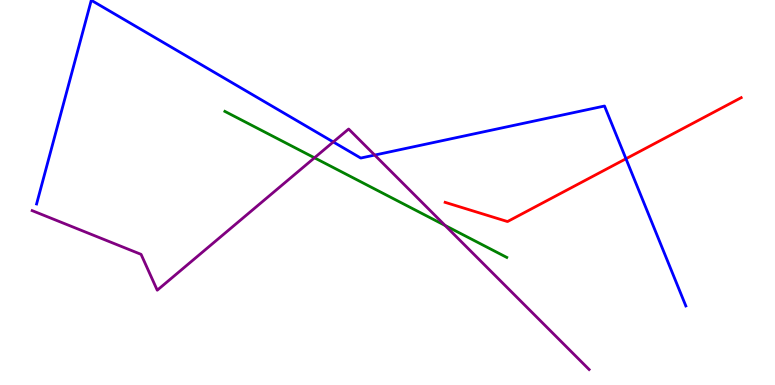[{'lines': ['blue', 'red'], 'intersections': [{'x': 8.08, 'y': 5.88}]}, {'lines': ['green', 'red'], 'intersections': []}, {'lines': ['purple', 'red'], 'intersections': []}, {'lines': ['blue', 'green'], 'intersections': []}, {'lines': ['blue', 'purple'], 'intersections': [{'x': 4.3, 'y': 6.31}, {'x': 4.83, 'y': 5.97}]}, {'lines': ['green', 'purple'], 'intersections': [{'x': 4.06, 'y': 5.9}, {'x': 5.74, 'y': 4.14}]}]